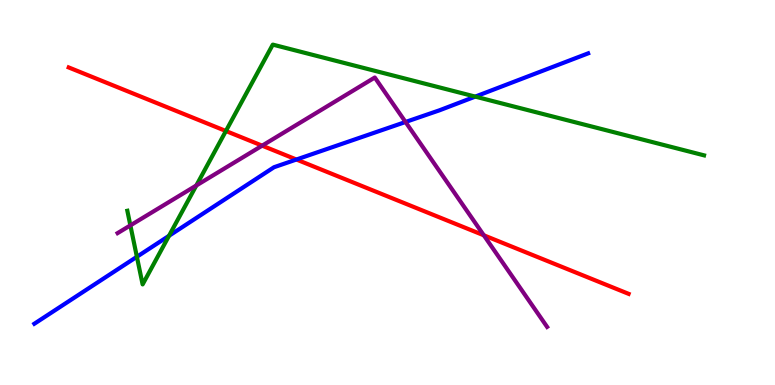[{'lines': ['blue', 'red'], 'intersections': [{'x': 3.82, 'y': 5.86}]}, {'lines': ['green', 'red'], 'intersections': [{'x': 2.91, 'y': 6.6}]}, {'lines': ['purple', 'red'], 'intersections': [{'x': 3.38, 'y': 6.22}, {'x': 6.24, 'y': 3.89}]}, {'lines': ['blue', 'green'], 'intersections': [{'x': 1.77, 'y': 3.33}, {'x': 2.18, 'y': 3.88}, {'x': 6.13, 'y': 7.49}]}, {'lines': ['blue', 'purple'], 'intersections': [{'x': 5.23, 'y': 6.83}]}, {'lines': ['green', 'purple'], 'intersections': [{'x': 1.68, 'y': 4.15}, {'x': 2.53, 'y': 5.18}]}]